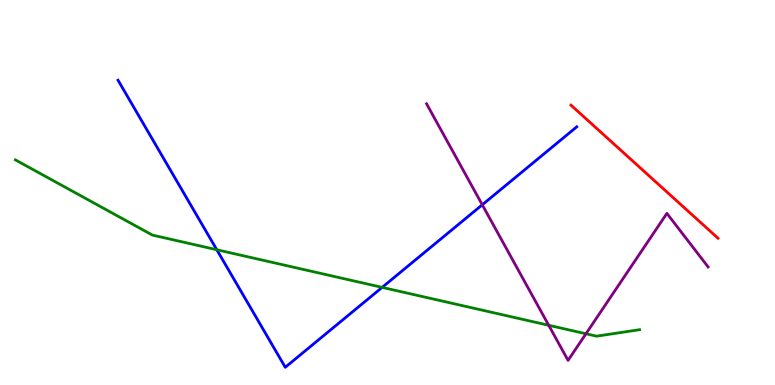[{'lines': ['blue', 'red'], 'intersections': []}, {'lines': ['green', 'red'], 'intersections': []}, {'lines': ['purple', 'red'], 'intersections': []}, {'lines': ['blue', 'green'], 'intersections': [{'x': 2.8, 'y': 3.51}, {'x': 4.93, 'y': 2.54}]}, {'lines': ['blue', 'purple'], 'intersections': [{'x': 6.22, 'y': 4.68}]}, {'lines': ['green', 'purple'], 'intersections': [{'x': 7.08, 'y': 1.55}, {'x': 7.56, 'y': 1.33}]}]